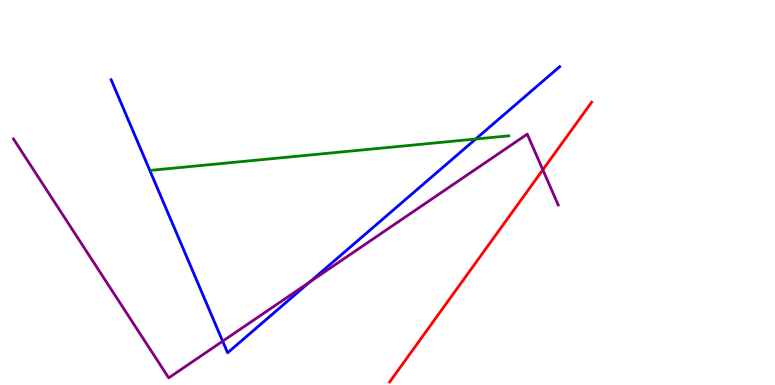[{'lines': ['blue', 'red'], 'intersections': []}, {'lines': ['green', 'red'], 'intersections': []}, {'lines': ['purple', 'red'], 'intersections': [{'x': 7.0, 'y': 5.59}]}, {'lines': ['blue', 'green'], 'intersections': [{'x': 6.14, 'y': 6.39}]}, {'lines': ['blue', 'purple'], 'intersections': [{'x': 2.87, 'y': 1.14}, {'x': 4.0, 'y': 2.68}]}, {'lines': ['green', 'purple'], 'intersections': []}]